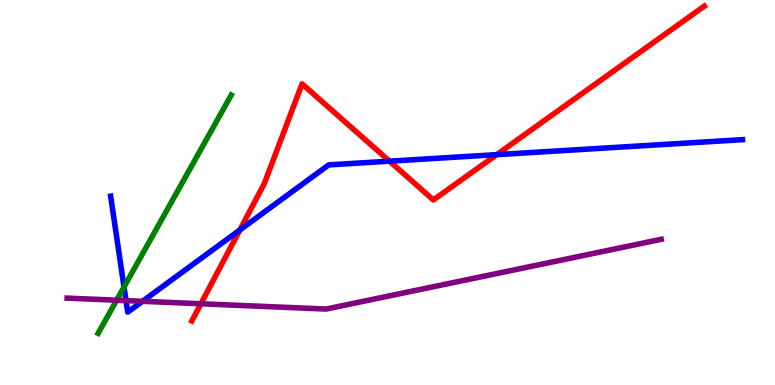[{'lines': ['blue', 'red'], 'intersections': [{'x': 3.09, 'y': 4.03}, {'x': 5.03, 'y': 5.81}, {'x': 6.41, 'y': 5.98}]}, {'lines': ['green', 'red'], 'intersections': []}, {'lines': ['purple', 'red'], 'intersections': [{'x': 2.59, 'y': 2.11}]}, {'lines': ['blue', 'green'], 'intersections': [{'x': 1.6, 'y': 2.55}]}, {'lines': ['blue', 'purple'], 'intersections': [{'x': 1.63, 'y': 2.19}, {'x': 1.84, 'y': 2.17}]}, {'lines': ['green', 'purple'], 'intersections': [{'x': 1.5, 'y': 2.2}]}]